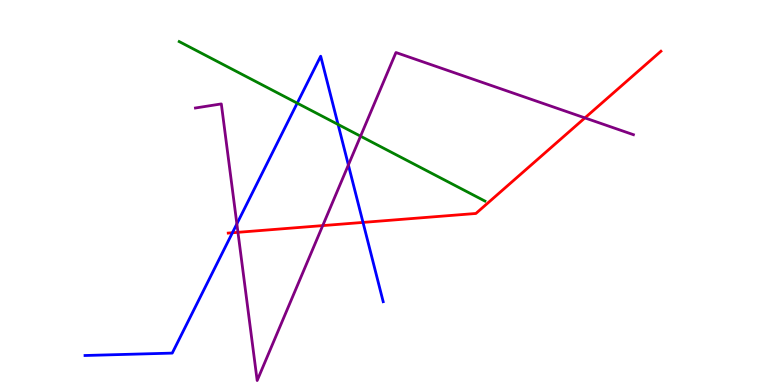[{'lines': ['blue', 'red'], 'intersections': [{'x': 3.0, 'y': 3.95}, {'x': 4.68, 'y': 4.22}]}, {'lines': ['green', 'red'], 'intersections': []}, {'lines': ['purple', 'red'], 'intersections': [{'x': 3.07, 'y': 3.97}, {'x': 4.16, 'y': 4.14}, {'x': 7.55, 'y': 6.94}]}, {'lines': ['blue', 'green'], 'intersections': [{'x': 3.84, 'y': 7.32}, {'x': 4.36, 'y': 6.77}]}, {'lines': ['blue', 'purple'], 'intersections': [{'x': 3.06, 'y': 4.19}, {'x': 4.5, 'y': 5.72}]}, {'lines': ['green', 'purple'], 'intersections': [{'x': 4.65, 'y': 6.46}]}]